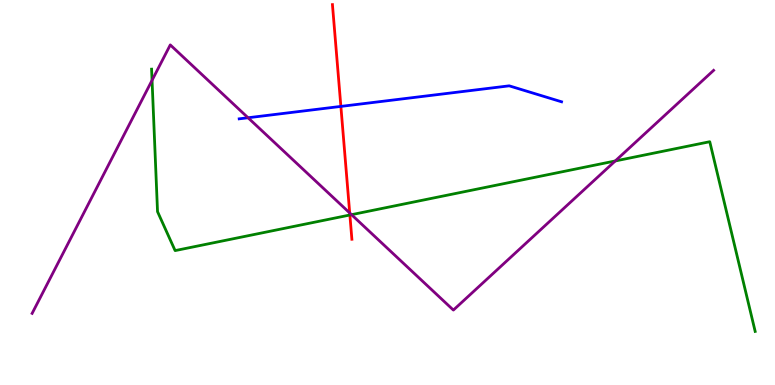[{'lines': ['blue', 'red'], 'intersections': [{'x': 4.4, 'y': 7.24}]}, {'lines': ['green', 'red'], 'intersections': [{'x': 4.51, 'y': 4.42}]}, {'lines': ['purple', 'red'], 'intersections': [{'x': 4.51, 'y': 4.47}]}, {'lines': ['blue', 'green'], 'intersections': []}, {'lines': ['blue', 'purple'], 'intersections': [{'x': 3.2, 'y': 6.94}]}, {'lines': ['green', 'purple'], 'intersections': [{'x': 1.96, 'y': 7.91}, {'x': 4.54, 'y': 4.42}, {'x': 7.94, 'y': 5.82}]}]